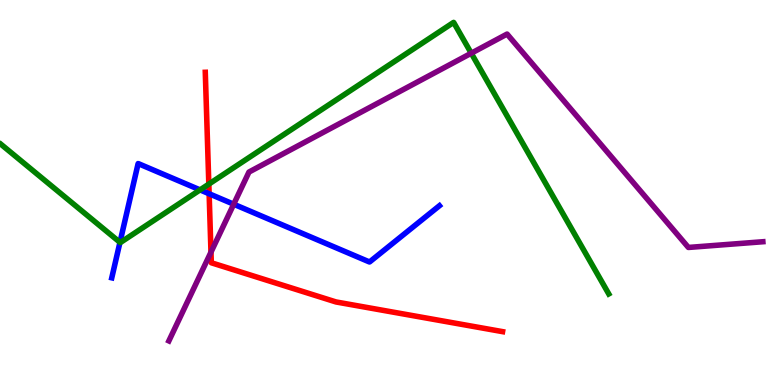[{'lines': ['blue', 'red'], 'intersections': [{'x': 2.7, 'y': 4.97}]}, {'lines': ['green', 'red'], 'intersections': [{'x': 2.69, 'y': 5.22}]}, {'lines': ['purple', 'red'], 'intersections': [{'x': 2.72, 'y': 3.45}]}, {'lines': ['blue', 'green'], 'intersections': [{'x': 1.55, 'y': 3.71}, {'x': 2.58, 'y': 5.07}]}, {'lines': ['blue', 'purple'], 'intersections': [{'x': 3.02, 'y': 4.7}]}, {'lines': ['green', 'purple'], 'intersections': [{'x': 6.08, 'y': 8.62}]}]